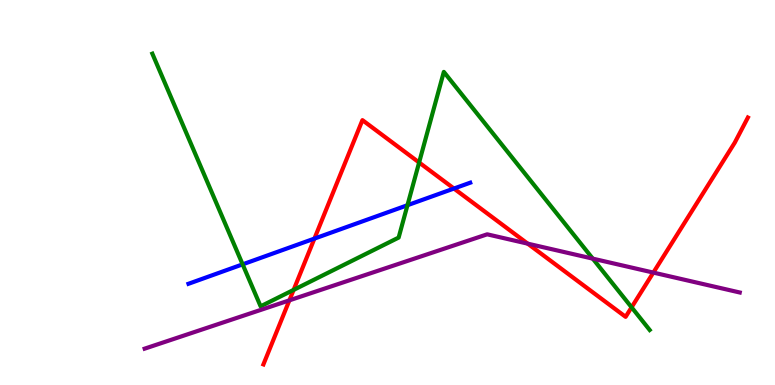[{'lines': ['blue', 'red'], 'intersections': [{'x': 4.06, 'y': 3.8}, {'x': 5.86, 'y': 5.1}]}, {'lines': ['green', 'red'], 'intersections': [{'x': 3.79, 'y': 2.47}, {'x': 5.41, 'y': 5.78}, {'x': 8.15, 'y': 2.02}]}, {'lines': ['purple', 'red'], 'intersections': [{'x': 3.73, 'y': 2.2}, {'x': 6.81, 'y': 3.67}, {'x': 8.43, 'y': 2.92}]}, {'lines': ['blue', 'green'], 'intersections': [{'x': 3.13, 'y': 3.13}, {'x': 5.26, 'y': 4.67}]}, {'lines': ['blue', 'purple'], 'intersections': []}, {'lines': ['green', 'purple'], 'intersections': [{'x': 7.65, 'y': 3.28}]}]